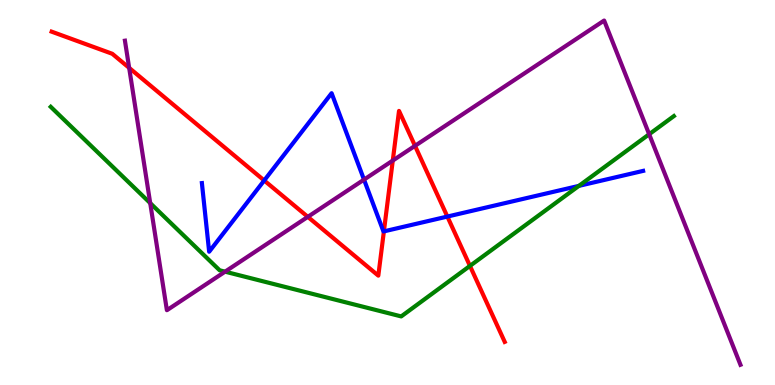[{'lines': ['blue', 'red'], 'intersections': [{'x': 3.41, 'y': 5.31}, {'x': 4.95, 'y': 3.99}, {'x': 5.77, 'y': 4.38}]}, {'lines': ['green', 'red'], 'intersections': [{'x': 6.06, 'y': 3.09}]}, {'lines': ['purple', 'red'], 'intersections': [{'x': 1.67, 'y': 8.24}, {'x': 3.97, 'y': 4.37}, {'x': 5.07, 'y': 5.83}, {'x': 5.35, 'y': 6.21}]}, {'lines': ['blue', 'green'], 'intersections': [{'x': 7.47, 'y': 5.17}]}, {'lines': ['blue', 'purple'], 'intersections': [{'x': 4.7, 'y': 5.33}]}, {'lines': ['green', 'purple'], 'intersections': [{'x': 1.94, 'y': 4.72}, {'x': 2.9, 'y': 2.94}, {'x': 8.38, 'y': 6.51}]}]